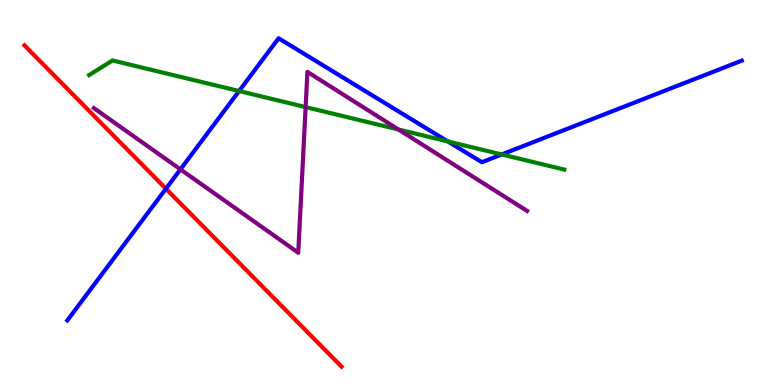[{'lines': ['blue', 'red'], 'intersections': [{'x': 2.14, 'y': 5.1}]}, {'lines': ['green', 'red'], 'intersections': []}, {'lines': ['purple', 'red'], 'intersections': []}, {'lines': ['blue', 'green'], 'intersections': [{'x': 3.09, 'y': 7.64}, {'x': 5.78, 'y': 6.33}, {'x': 6.47, 'y': 5.99}]}, {'lines': ['blue', 'purple'], 'intersections': [{'x': 2.33, 'y': 5.6}]}, {'lines': ['green', 'purple'], 'intersections': [{'x': 3.94, 'y': 7.22}, {'x': 5.14, 'y': 6.64}]}]